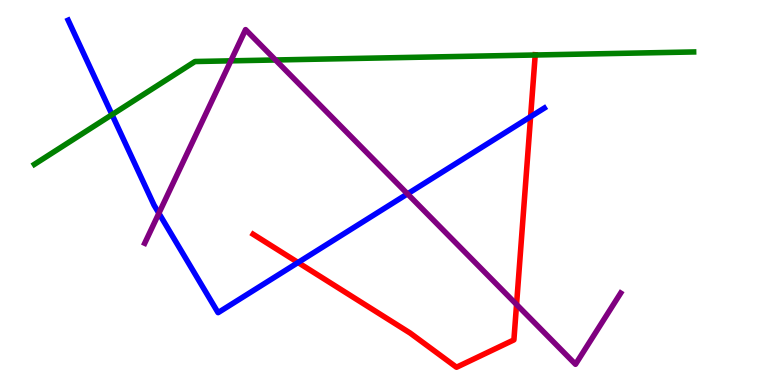[{'lines': ['blue', 'red'], 'intersections': [{'x': 3.85, 'y': 3.18}, {'x': 6.85, 'y': 6.97}]}, {'lines': ['green', 'red'], 'intersections': [{'x': 6.91, 'y': 8.57}]}, {'lines': ['purple', 'red'], 'intersections': [{'x': 6.67, 'y': 2.09}]}, {'lines': ['blue', 'green'], 'intersections': [{'x': 1.45, 'y': 7.02}]}, {'lines': ['blue', 'purple'], 'intersections': [{'x': 2.05, 'y': 4.46}, {'x': 5.26, 'y': 4.96}]}, {'lines': ['green', 'purple'], 'intersections': [{'x': 2.98, 'y': 8.42}, {'x': 3.55, 'y': 8.44}]}]